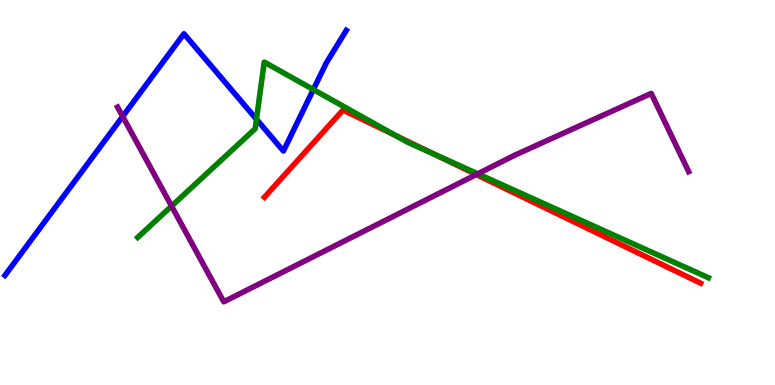[{'lines': ['blue', 'red'], 'intersections': []}, {'lines': ['green', 'red'], 'intersections': [{'x': 5.11, 'y': 6.48}, {'x': 5.6, 'y': 6.0}]}, {'lines': ['purple', 'red'], 'intersections': [{'x': 6.15, 'y': 5.47}]}, {'lines': ['blue', 'green'], 'intersections': [{'x': 3.31, 'y': 6.9}, {'x': 4.04, 'y': 7.67}]}, {'lines': ['blue', 'purple'], 'intersections': [{'x': 1.58, 'y': 6.98}]}, {'lines': ['green', 'purple'], 'intersections': [{'x': 2.21, 'y': 4.65}, {'x': 6.16, 'y': 5.49}]}]